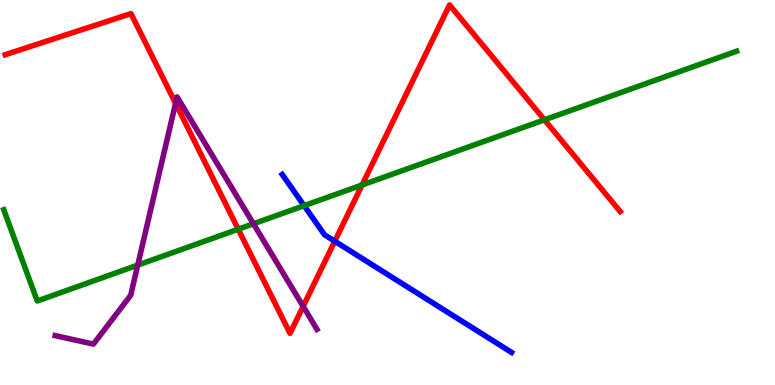[{'lines': ['blue', 'red'], 'intersections': [{'x': 4.32, 'y': 3.73}]}, {'lines': ['green', 'red'], 'intersections': [{'x': 3.07, 'y': 4.05}, {'x': 4.67, 'y': 5.2}, {'x': 7.03, 'y': 6.89}]}, {'lines': ['purple', 'red'], 'intersections': [{'x': 2.27, 'y': 7.32}, {'x': 3.91, 'y': 2.04}]}, {'lines': ['blue', 'green'], 'intersections': [{'x': 3.92, 'y': 4.66}]}, {'lines': ['blue', 'purple'], 'intersections': []}, {'lines': ['green', 'purple'], 'intersections': [{'x': 1.78, 'y': 3.11}, {'x': 3.27, 'y': 4.19}]}]